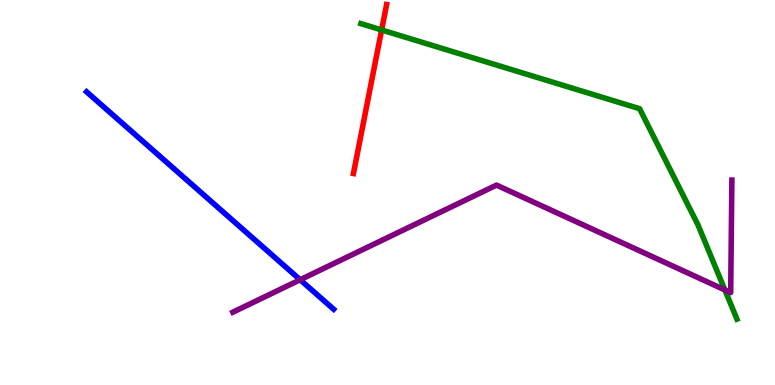[{'lines': ['blue', 'red'], 'intersections': []}, {'lines': ['green', 'red'], 'intersections': [{'x': 4.92, 'y': 9.22}]}, {'lines': ['purple', 'red'], 'intersections': []}, {'lines': ['blue', 'green'], 'intersections': []}, {'lines': ['blue', 'purple'], 'intersections': [{'x': 3.87, 'y': 2.73}]}, {'lines': ['green', 'purple'], 'intersections': [{'x': 9.35, 'y': 2.47}]}]